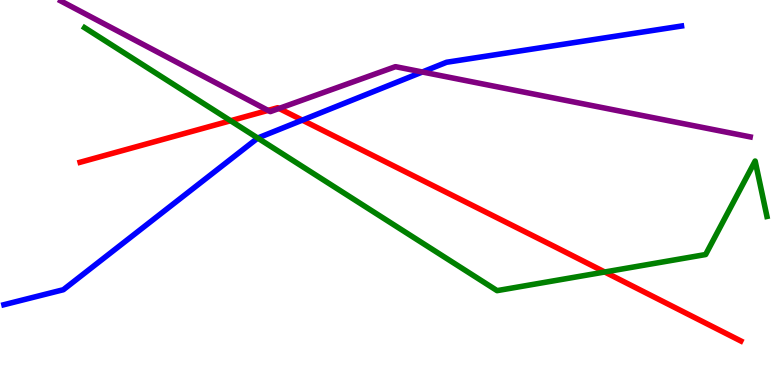[{'lines': ['blue', 'red'], 'intersections': [{'x': 3.9, 'y': 6.88}]}, {'lines': ['green', 'red'], 'intersections': [{'x': 2.98, 'y': 6.86}, {'x': 7.8, 'y': 2.94}]}, {'lines': ['purple', 'red'], 'intersections': [{'x': 3.46, 'y': 7.13}, {'x': 3.6, 'y': 7.18}]}, {'lines': ['blue', 'green'], 'intersections': [{'x': 3.33, 'y': 6.41}]}, {'lines': ['blue', 'purple'], 'intersections': [{'x': 5.45, 'y': 8.13}]}, {'lines': ['green', 'purple'], 'intersections': []}]